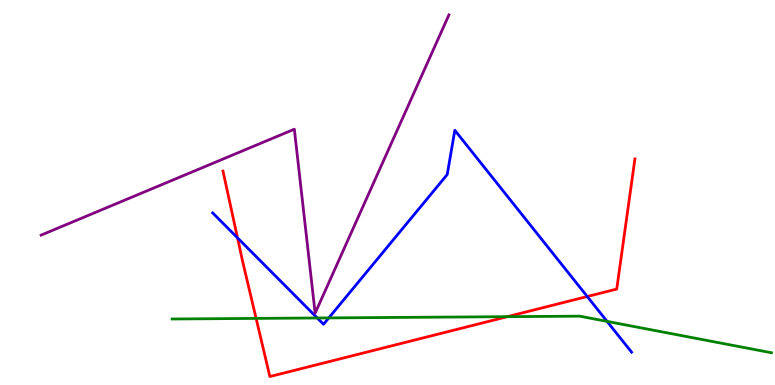[{'lines': ['blue', 'red'], 'intersections': [{'x': 3.06, 'y': 3.82}, {'x': 7.58, 'y': 2.3}]}, {'lines': ['green', 'red'], 'intersections': [{'x': 3.3, 'y': 1.73}, {'x': 6.55, 'y': 1.77}]}, {'lines': ['purple', 'red'], 'intersections': []}, {'lines': ['blue', 'green'], 'intersections': [{'x': 4.09, 'y': 1.74}, {'x': 4.24, 'y': 1.74}, {'x': 7.83, 'y': 1.65}]}, {'lines': ['blue', 'purple'], 'intersections': []}, {'lines': ['green', 'purple'], 'intersections': []}]